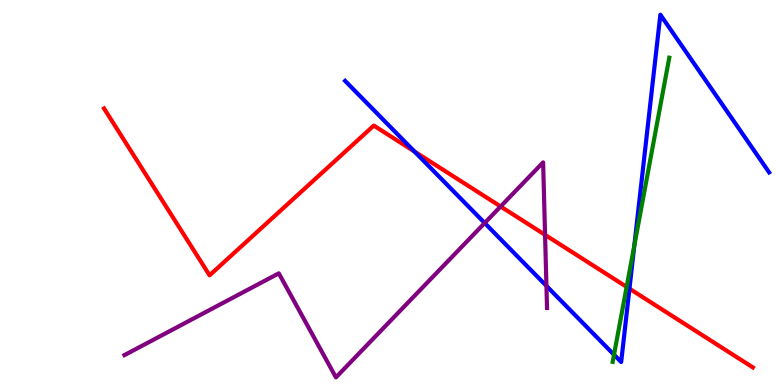[{'lines': ['blue', 'red'], 'intersections': [{'x': 5.35, 'y': 6.06}, {'x': 8.12, 'y': 2.5}]}, {'lines': ['green', 'red'], 'intersections': [{'x': 8.09, 'y': 2.55}]}, {'lines': ['purple', 'red'], 'intersections': [{'x': 6.46, 'y': 4.64}, {'x': 7.03, 'y': 3.9}]}, {'lines': ['blue', 'green'], 'intersections': [{'x': 7.92, 'y': 0.786}, {'x': 8.18, 'y': 3.62}]}, {'lines': ['blue', 'purple'], 'intersections': [{'x': 6.25, 'y': 4.21}, {'x': 7.05, 'y': 2.57}]}, {'lines': ['green', 'purple'], 'intersections': []}]